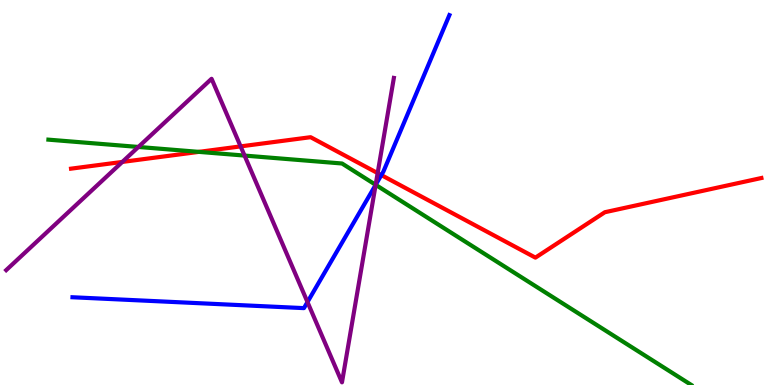[{'lines': ['blue', 'red'], 'intersections': [{'x': 4.92, 'y': 5.45}]}, {'lines': ['green', 'red'], 'intersections': [{'x': 2.57, 'y': 6.06}]}, {'lines': ['purple', 'red'], 'intersections': [{'x': 1.58, 'y': 5.79}, {'x': 3.1, 'y': 6.2}, {'x': 4.87, 'y': 5.5}]}, {'lines': ['blue', 'green'], 'intersections': [{'x': 4.85, 'y': 5.2}]}, {'lines': ['blue', 'purple'], 'intersections': [{'x': 3.97, 'y': 2.15}, {'x': 4.85, 'y': 5.2}]}, {'lines': ['green', 'purple'], 'intersections': [{'x': 1.79, 'y': 6.18}, {'x': 3.16, 'y': 5.96}, {'x': 4.85, 'y': 5.2}]}]